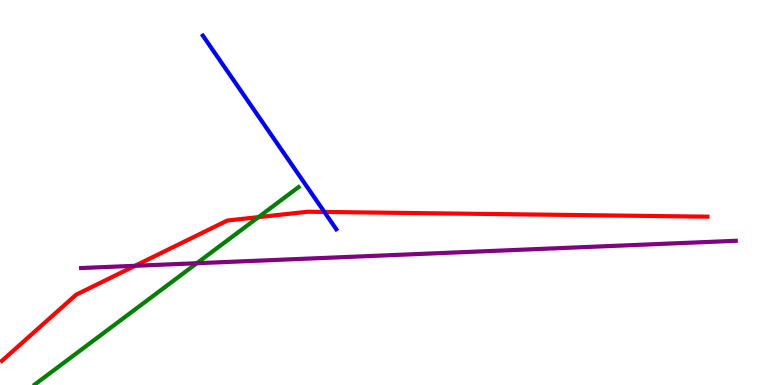[{'lines': ['blue', 'red'], 'intersections': [{'x': 4.19, 'y': 4.49}]}, {'lines': ['green', 'red'], 'intersections': [{'x': 3.33, 'y': 4.36}]}, {'lines': ['purple', 'red'], 'intersections': [{'x': 1.74, 'y': 3.1}]}, {'lines': ['blue', 'green'], 'intersections': []}, {'lines': ['blue', 'purple'], 'intersections': []}, {'lines': ['green', 'purple'], 'intersections': [{'x': 2.54, 'y': 3.16}]}]